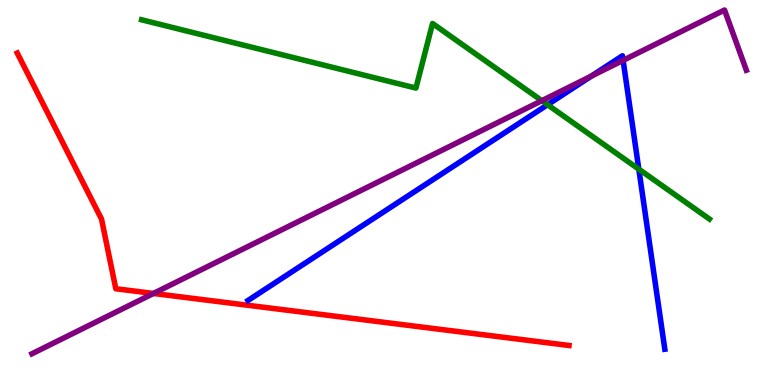[{'lines': ['blue', 'red'], 'intersections': []}, {'lines': ['green', 'red'], 'intersections': []}, {'lines': ['purple', 'red'], 'intersections': [{'x': 1.98, 'y': 2.38}]}, {'lines': ['blue', 'green'], 'intersections': [{'x': 7.07, 'y': 7.28}, {'x': 8.24, 'y': 5.61}]}, {'lines': ['blue', 'purple'], 'intersections': [{'x': 7.63, 'y': 8.02}, {'x': 8.04, 'y': 8.43}]}, {'lines': ['green', 'purple'], 'intersections': [{'x': 6.99, 'y': 7.38}]}]